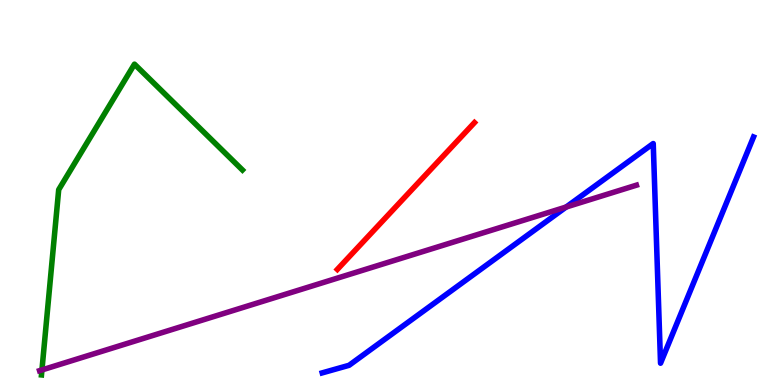[{'lines': ['blue', 'red'], 'intersections': []}, {'lines': ['green', 'red'], 'intersections': []}, {'lines': ['purple', 'red'], 'intersections': []}, {'lines': ['blue', 'green'], 'intersections': []}, {'lines': ['blue', 'purple'], 'intersections': [{'x': 7.31, 'y': 4.62}]}, {'lines': ['green', 'purple'], 'intersections': [{'x': 0.541, 'y': 0.391}]}]